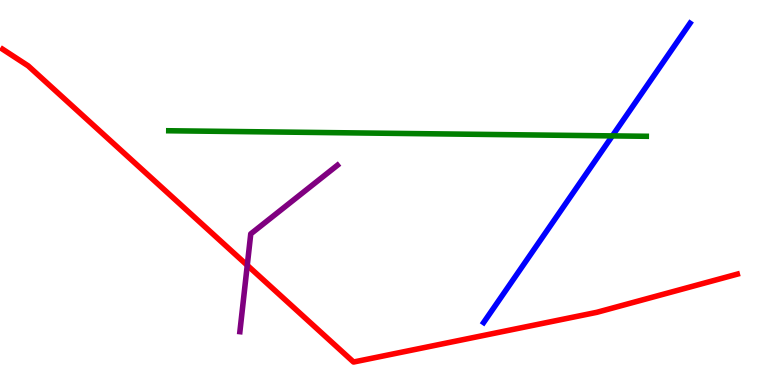[{'lines': ['blue', 'red'], 'intersections': []}, {'lines': ['green', 'red'], 'intersections': []}, {'lines': ['purple', 'red'], 'intersections': [{'x': 3.19, 'y': 3.11}]}, {'lines': ['blue', 'green'], 'intersections': [{'x': 7.9, 'y': 6.47}]}, {'lines': ['blue', 'purple'], 'intersections': []}, {'lines': ['green', 'purple'], 'intersections': []}]